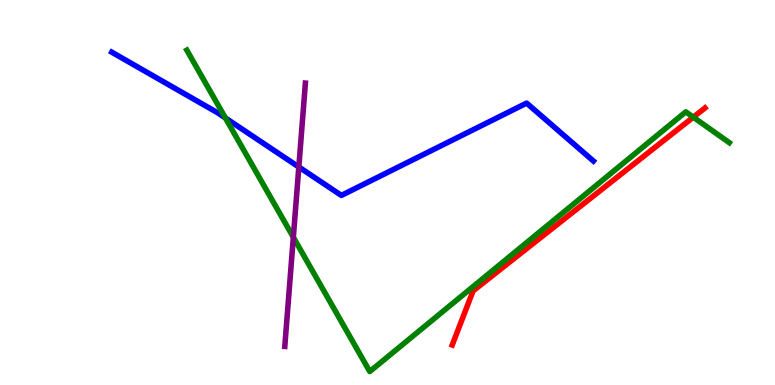[{'lines': ['blue', 'red'], 'intersections': []}, {'lines': ['green', 'red'], 'intersections': [{'x': 8.95, 'y': 6.96}]}, {'lines': ['purple', 'red'], 'intersections': []}, {'lines': ['blue', 'green'], 'intersections': [{'x': 2.91, 'y': 6.94}]}, {'lines': ['blue', 'purple'], 'intersections': [{'x': 3.86, 'y': 5.66}]}, {'lines': ['green', 'purple'], 'intersections': [{'x': 3.78, 'y': 3.84}]}]